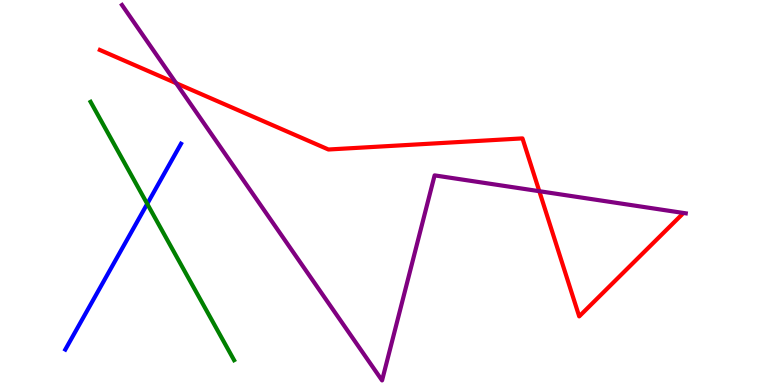[{'lines': ['blue', 'red'], 'intersections': []}, {'lines': ['green', 'red'], 'intersections': []}, {'lines': ['purple', 'red'], 'intersections': [{'x': 2.27, 'y': 7.84}, {'x': 6.96, 'y': 5.03}]}, {'lines': ['blue', 'green'], 'intersections': [{'x': 1.9, 'y': 4.71}]}, {'lines': ['blue', 'purple'], 'intersections': []}, {'lines': ['green', 'purple'], 'intersections': []}]